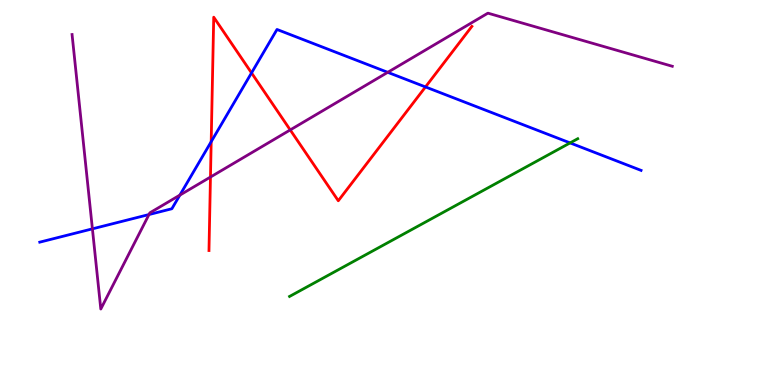[{'lines': ['blue', 'red'], 'intersections': [{'x': 2.73, 'y': 6.32}, {'x': 3.25, 'y': 8.11}, {'x': 5.49, 'y': 7.74}]}, {'lines': ['green', 'red'], 'intersections': []}, {'lines': ['purple', 'red'], 'intersections': [{'x': 2.72, 'y': 5.4}, {'x': 3.74, 'y': 6.63}]}, {'lines': ['blue', 'green'], 'intersections': [{'x': 7.36, 'y': 6.29}]}, {'lines': ['blue', 'purple'], 'intersections': [{'x': 1.19, 'y': 4.06}, {'x': 1.92, 'y': 4.43}, {'x': 2.32, 'y': 4.93}, {'x': 5.0, 'y': 8.12}]}, {'lines': ['green', 'purple'], 'intersections': []}]